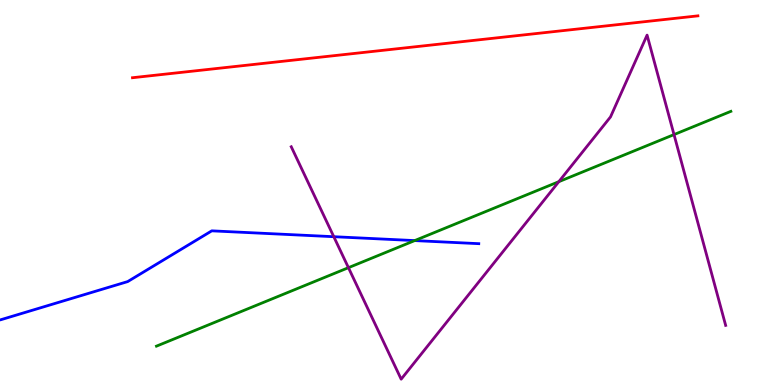[{'lines': ['blue', 'red'], 'intersections': []}, {'lines': ['green', 'red'], 'intersections': []}, {'lines': ['purple', 'red'], 'intersections': []}, {'lines': ['blue', 'green'], 'intersections': [{'x': 5.35, 'y': 3.75}]}, {'lines': ['blue', 'purple'], 'intersections': [{'x': 4.31, 'y': 3.85}]}, {'lines': ['green', 'purple'], 'intersections': [{'x': 4.5, 'y': 3.05}, {'x': 7.21, 'y': 5.28}, {'x': 8.7, 'y': 6.5}]}]